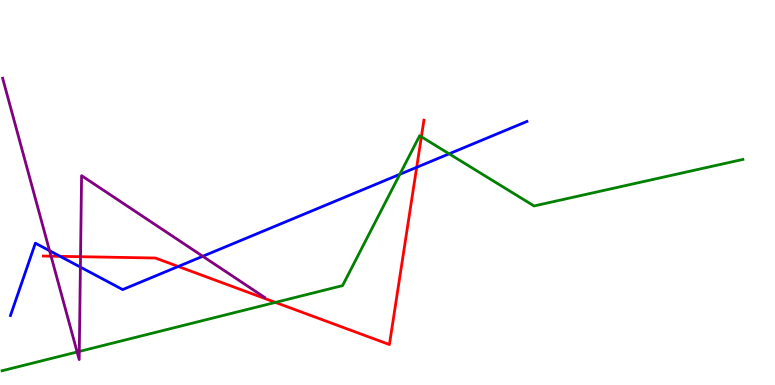[{'lines': ['blue', 'red'], 'intersections': [{'x': 0.776, 'y': 3.34}, {'x': 2.3, 'y': 3.08}, {'x': 5.38, 'y': 5.65}]}, {'lines': ['green', 'red'], 'intersections': [{'x': 3.55, 'y': 2.15}, {'x': 5.44, 'y': 6.45}]}, {'lines': ['purple', 'red'], 'intersections': [{'x': 0.659, 'y': 3.35}, {'x': 1.04, 'y': 3.33}]}, {'lines': ['blue', 'green'], 'intersections': [{'x': 5.16, 'y': 5.47}, {'x': 5.8, 'y': 6.0}]}, {'lines': ['blue', 'purple'], 'intersections': [{'x': 0.639, 'y': 3.49}, {'x': 1.04, 'y': 3.06}, {'x': 2.62, 'y': 3.34}]}, {'lines': ['green', 'purple'], 'intersections': [{'x': 0.995, 'y': 0.857}, {'x': 1.02, 'y': 0.872}]}]